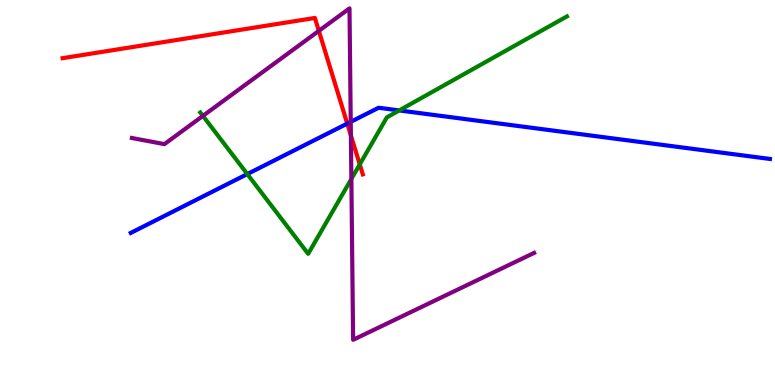[{'lines': ['blue', 'red'], 'intersections': [{'x': 4.48, 'y': 6.79}]}, {'lines': ['green', 'red'], 'intersections': [{'x': 4.64, 'y': 5.73}]}, {'lines': ['purple', 'red'], 'intersections': [{'x': 4.11, 'y': 9.2}, {'x': 4.53, 'y': 6.48}]}, {'lines': ['blue', 'green'], 'intersections': [{'x': 3.19, 'y': 5.48}, {'x': 5.15, 'y': 7.13}]}, {'lines': ['blue', 'purple'], 'intersections': [{'x': 4.53, 'y': 6.84}]}, {'lines': ['green', 'purple'], 'intersections': [{'x': 2.62, 'y': 6.99}, {'x': 4.53, 'y': 5.35}]}]